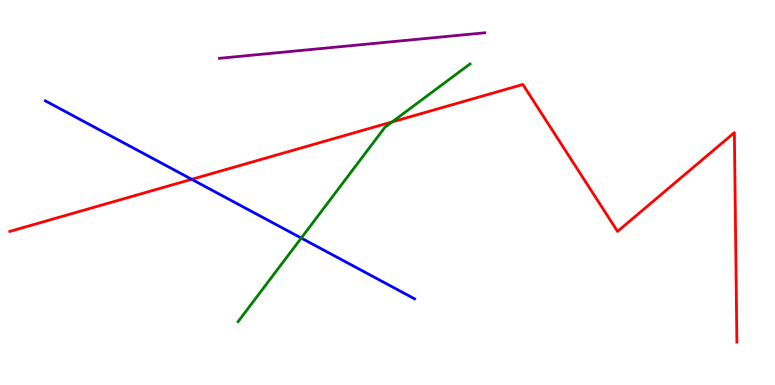[{'lines': ['blue', 'red'], 'intersections': [{'x': 2.47, 'y': 5.34}]}, {'lines': ['green', 'red'], 'intersections': [{'x': 5.06, 'y': 6.83}]}, {'lines': ['purple', 'red'], 'intersections': []}, {'lines': ['blue', 'green'], 'intersections': [{'x': 3.89, 'y': 3.82}]}, {'lines': ['blue', 'purple'], 'intersections': []}, {'lines': ['green', 'purple'], 'intersections': []}]